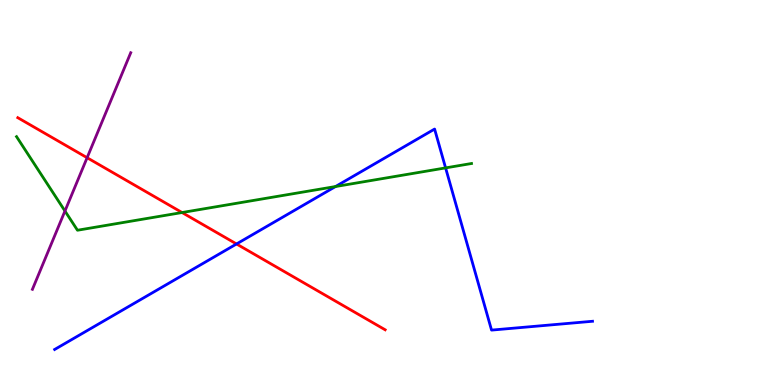[{'lines': ['blue', 'red'], 'intersections': [{'x': 3.05, 'y': 3.66}]}, {'lines': ['green', 'red'], 'intersections': [{'x': 2.35, 'y': 4.48}]}, {'lines': ['purple', 'red'], 'intersections': [{'x': 1.12, 'y': 5.9}]}, {'lines': ['blue', 'green'], 'intersections': [{'x': 4.33, 'y': 5.15}, {'x': 5.75, 'y': 5.64}]}, {'lines': ['blue', 'purple'], 'intersections': []}, {'lines': ['green', 'purple'], 'intersections': [{'x': 0.838, 'y': 4.52}]}]